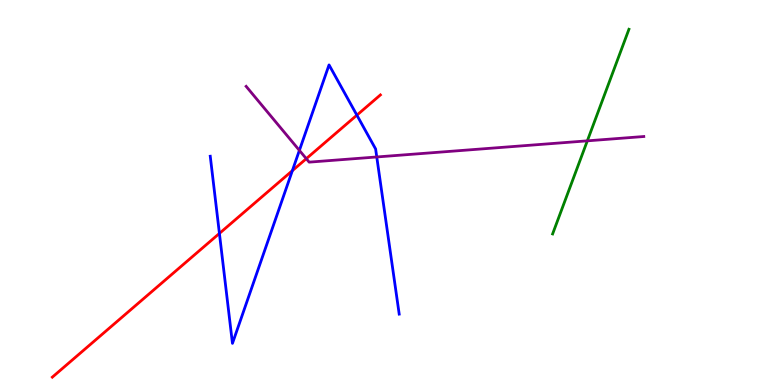[{'lines': ['blue', 'red'], 'intersections': [{'x': 2.83, 'y': 3.94}, {'x': 3.77, 'y': 5.57}, {'x': 4.6, 'y': 7.01}]}, {'lines': ['green', 'red'], 'intersections': []}, {'lines': ['purple', 'red'], 'intersections': [{'x': 3.95, 'y': 5.88}]}, {'lines': ['blue', 'green'], 'intersections': []}, {'lines': ['blue', 'purple'], 'intersections': [{'x': 3.86, 'y': 6.09}, {'x': 4.86, 'y': 5.92}]}, {'lines': ['green', 'purple'], 'intersections': [{'x': 7.58, 'y': 6.34}]}]